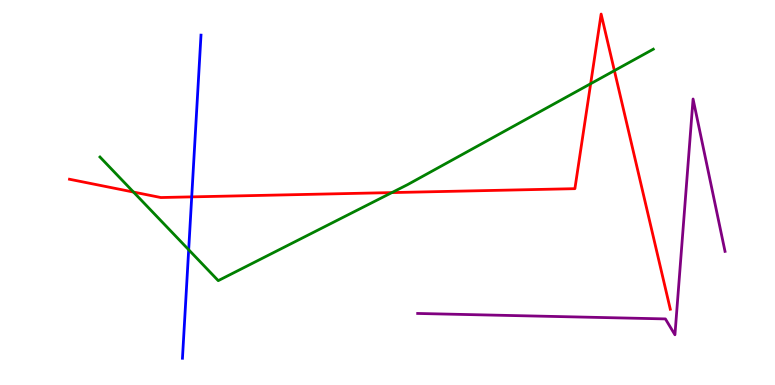[{'lines': ['blue', 'red'], 'intersections': [{'x': 2.47, 'y': 4.89}]}, {'lines': ['green', 'red'], 'intersections': [{'x': 1.72, 'y': 5.01}, {'x': 5.06, 'y': 5.0}, {'x': 7.62, 'y': 7.83}, {'x': 7.93, 'y': 8.17}]}, {'lines': ['purple', 'red'], 'intersections': []}, {'lines': ['blue', 'green'], 'intersections': [{'x': 2.43, 'y': 3.51}]}, {'lines': ['blue', 'purple'], 'intersections': []}, {'lines': ['green', 'purple'], 'intersections': []}]